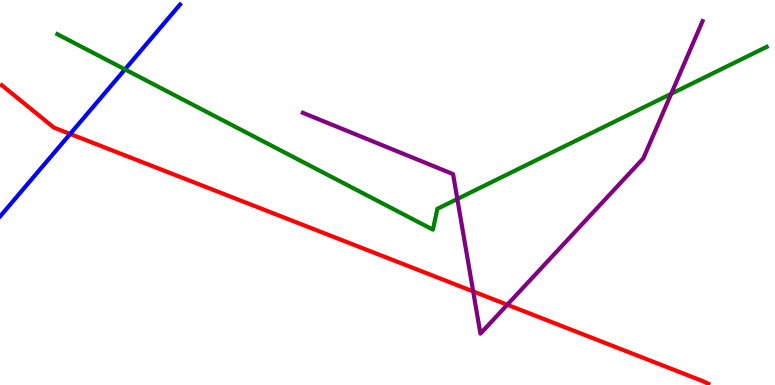[{'lines': ['blue', 'red'], 'intersections': [{'x': 0.905, 'y': 6.52}]}, {'lines': ['green', 'red'], 'intersections': []}, {'lines': ['purple', 'red'], 'intersections': [{'x': 6.11, 'y': 2.43}, {'x': 6.55, 'y': 2.08}]}, {'lines': ['blue', 'green'], 'intersections': [{'x': 1.61, 'y': 8.2}]}, {'lines': ['blue', 'purple'], 'intersections': []}, {'lines': ['green', 'purple'], 'intersections': [{'x': 5.9, 'y': 4.83}, {'x': 8.66, 'y': 7.56}]}]